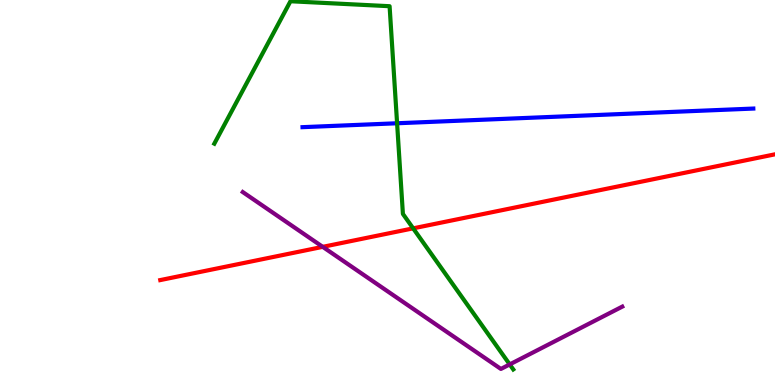[{'lines': ['blue', 'red'], 'intersections': []}, {'lines': ['green', 'red'], 'intersections': [{'x': 5.33, 'y': 4.07}]}, {'lines': ['purple', 'red'], 'intersections': [{'x': 4.16, 'y': 3.59}]}, {'lines': ['blue', 'green'], 'intersections': [{'x': 5.12, 'y': 6.8}]}, {'lines': ['blue', 'purple'], 'intersections': []}, {'lines': ['green', 'purple'], 'intersections': [{'x': 6.58, 'y': 0.534}]}]